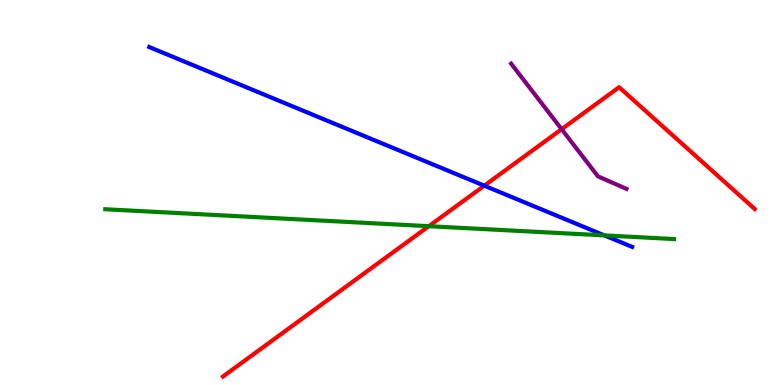[{'lines': ['blue', 'red'], 'intersections': [{'x': 6.25, 'y': 5.18}]}, {'lines': ['green', 'red'], 'intersections': [{'x': 5.53, 'y': 4.12}]}, {'lines': ['purple', 'red'], 'intersections': [{'x': 7.25, 'y': 6.64}]}, {'lines': ['blue', 'green'], 'intersections': [{'x': 7.8, 'y': 3.89}]}, {'lines': ['blue', 'purple'], 'intersections': []}, {'lines': ['green', 'purple'], 'intersections': []}]